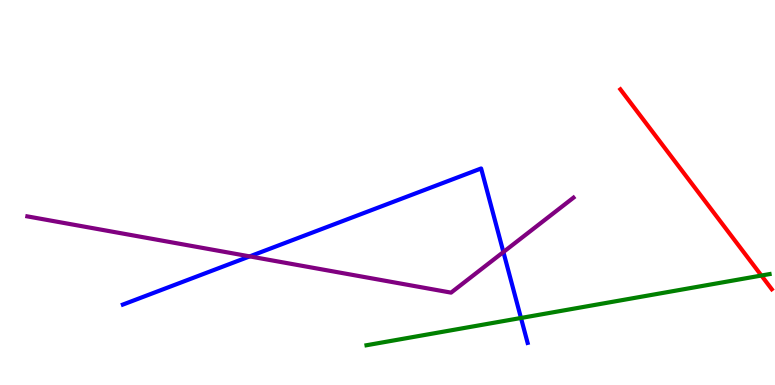[{'lines': ['blue', 'red'], 'intersections': []}, {'lines': ['green', 'red'], 'intersections': [{'x': 9.82, 'y': 2.84}]}, {'lines': ['purple', 'red'], 'intersections': []}, {'lines': ['blue', 'green'], 'intersections': [{'x': 6.72, 'y': 1.74}]}, {'lines': ['blue', 'purple'], 'intersections': [{'x': 3.22, 'y': 3.34}, {'x': 6.5, 'y': 3.45}]}, {'lines': ['green', 'purple'], 'intersections': []}]